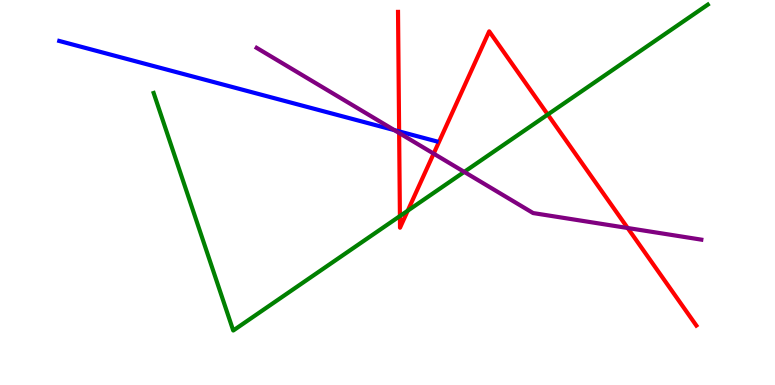[{'lines': ['blue', 'red'], 'intersections': [{'x': 5.15, 'y': 6.59}]}, {'lines': ['green', 'red'], 'intersections': [{'x': 5.16, 'y': 4.39}, {'x': 5.26, 'y': 4.53}, {'x': 7.07, 'y': 7.03}]}, {'lines': ['purple', 'red'], 'intersections': [{'x': 5.15, 'y': 6.55}, {'x': 5.6, 'y': 6.01}, {'x': 8.1, 'y': 4.08}]}, {'lines': ['blue', 'green'], 'intersections': []}, {'lines': ['blue', 'purple'], 'intersections': [{'x': 5.09, 'y': 6.62}]}, {'lines': ['green', 'purple'], 'intersections': [{'x': 5.99, 'y': 5.54}]}]